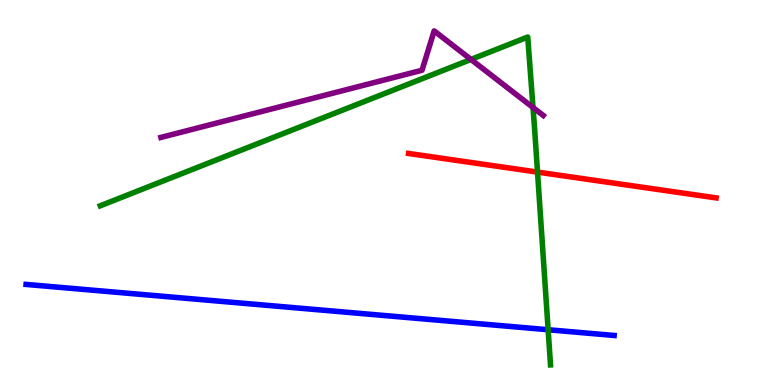[{'lines': ['blue', 'red'], 'intersections': []}, {'lines': ['green', 'red'], 'intersections': [{'x': 6.94, 'y': 5.53}]}, {'lines': ['purple', 'red'], 'intersections': []}, {'lines': ['blue', 'green'], 'intersections': [{'x': 7.07, 'y': 1.44}]}, {'lines': ['blue', 'purple'], 'intersections': []}, {'lines': ['green', 'purple'], 'intersections': [{'x': 6.08, 'y': 8.46}, {'x': 6.88, 'y': 7.21}]}]